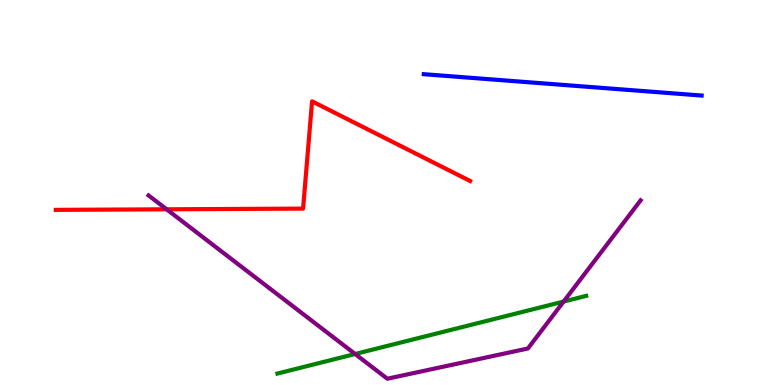[{'lines': ['blue', 'red'], 'intersections': []}, {'lines': ['green', 'red'], 'intersections': []}, {'lines': ['purple', 'red'], 'intersections': [{'x': 2.15, 'y': 4.56}]}, {'lines': ['blue', 'green'], 'intersections': []}, {'lines': ['blue', 'purple'], 'intersections': []}, {'lines': ['green', 'purple'], 'intersections': [{'x': 4.58, 'y': 0.805}, {'x': 7.27, 'y': 2.17}]}]